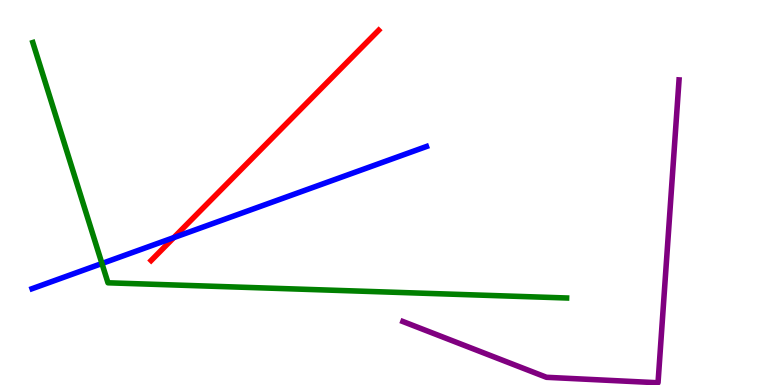[{'lines': ['blue', 'red'], 'intersections': [{'x': 2.24, 'y': 3.83}]}, {'lines': ['green', 'red'], 'intersections': []}, {'lines': ['purple', 'red'], 'intersections': []}, {'lines': ['blue', 'green'], 'intersections': [{'x': 1.32, 'y': 3.16}]}, {'lines': ['blue', 'purple'], 'intersections': []}, {'lines': ['green', 'purple'], 'intersections': []}]